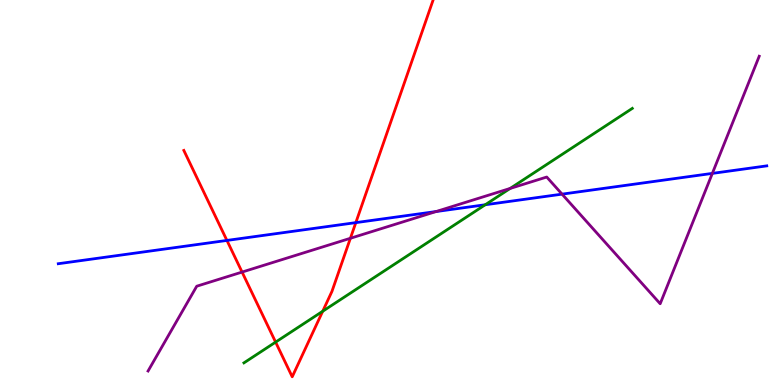[{'lines': ['blue', 'red'], 'intersections': [{'x': 2.93, 'y': 3.76}, {'x': 4.59, 'y': 4.22}]}, {'lines': ['green', 'red'], 'intersections': [{'x': 3.56, 'y': 1.11}, {'x': 4.16, 'y': 1.92}]}, {'lines': ['purple', 'red'], 'intersections': [{'x': 3.12, 'y': 2.93}, {'x': 4.52, 'y': 3.81}]}, {'lines': ['blue', 'green'], 'intersections': [{'x': 6.26, 'y': 4.68}]}, {'lines': ['blue', 'purple'], 'intersections': [{'x': 5.63, 'y': 4.51}, {'x': 7.25, 'y': 4.96}, {'x': 9.19, 'y': 5.5}]}, {'lines': ['green', 'purple'], 'intersections': [{'x': 6.58, 'y': 5.11}]}]